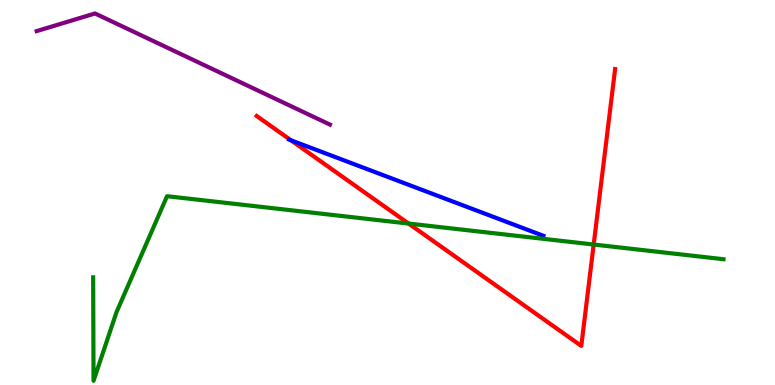[{'lines': ['blue', 'red'], 'intersections': [{'x': 3.75, 'y': 6.36}]}, {'lines': ['green', 'red'], 'intersections': [{'x': 5.27, 'y': 4.19}, {'x': 7.66, 'y': 3.65}]}, {'lines': ['purple', 'red'], 'intersections': []}, {'lines': ['blue', 'green'], 'intersections': []}, {'lines': ['blue', 'purple'], 'intersections': []}, {'lines': ['green', 'purple'], 'intersections': []}]